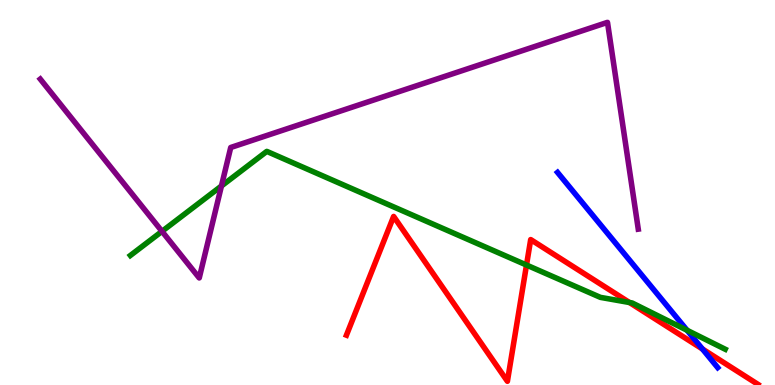[{'lines': ['blue', 'red'], 'intersections': [{'x': 9.06, 'y': 0.935}]}, {'lines': ['green', 'red'], 'intersections': [{'x': 6.79, 'y': 3.12}, {'x': 8.12, 'y': 2.14}]}, {'lines': ['purple', 'red'], 'intersections': []}, {'lines': ['blue', 'green'], 'intersections': [{'x': 8.87, 'y': 1.42}]}, {'lines': ['blue', 'purple'], 'intersections': []}, {'lines': ['green', 'purple'], 'intersections': [{'x': 2.09, 'y': 3.99}, {'x': 2.86, 'y': 5.17}]}]